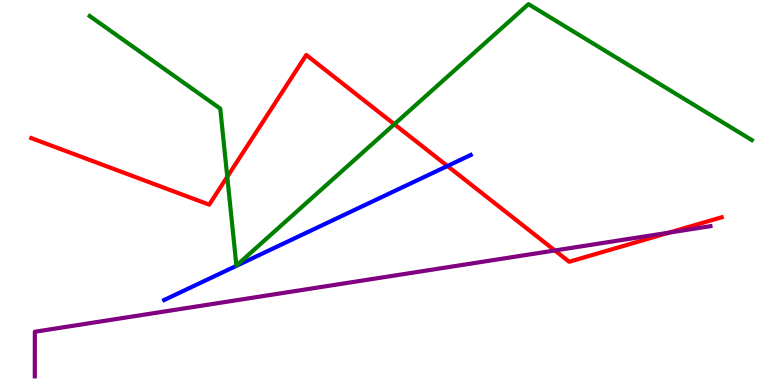[{'lines': ['blue', 'red'], 'intersections': [{'x': 5.77, 'y': 5.69}]}, {'lines': ['green', 'red'], 'intersections': [{'x': 2.93, 'y': 5.41}, {'x': 5.09, 'y': 6.77}]}, {'lines': ['purple', 'red'], 'intersections': [{'x': 7.16, 'y': 3.49}, {'x': 8.63, 'y': 3.96}]}, {'lines': ['blue', 'green'], 'intersections': []}, {'lines': ['blue', 'purple'], 'intersections': []}, {'lines': ['green', 'purple'], 'intersections': []}]